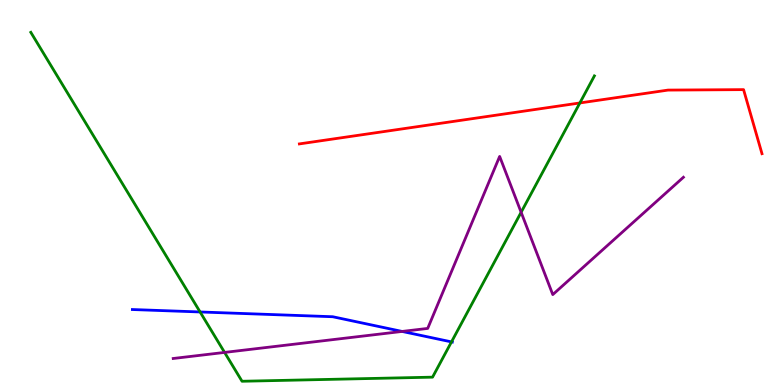[{'lines': ['blue', 'red'], 'intersections': []}, {'lines': ['green', 'red'], 'intersections': [{'x': 7.48, 'y': 7.33}]}, {'lines': ['purple', 'red'], 'intersections': []}, {'lines': ['blue', 'green'], 'intersections': [{'x': 2.58, 'y': 1.9}, {'x': 5.83, 'y': 1.12}]}, {'lines': ['blue', 'purple'], 'intersections': [{'x': 5.19, 'y': 1.39}]}, {'lines': ['green', 'purple'], 'intersections': [{'x': 2.9, 'y': 0.846}, {'x': 6.72, 'y': 4.49}]}]